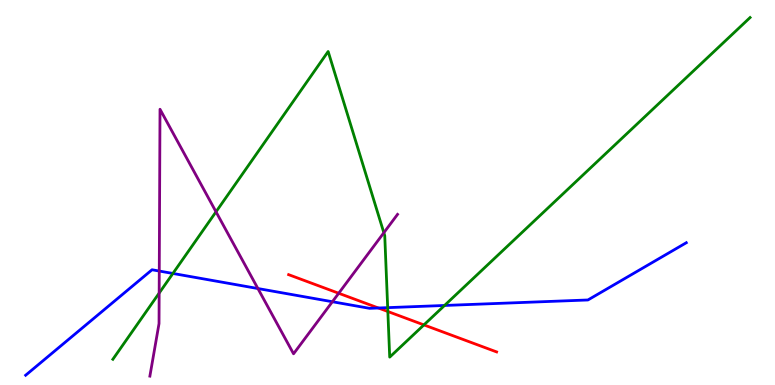[{'lines': ['blue', 'red'], 'intersections': [{'x': 4.88, 'y': 2.0}]}, {'lines': ['green', 'red'], 'intersections': [{'x': 5.0, 'y': 1.91}, {'x': 5.47, 'y': 1.56}]}, {'lines': ['purple', 'red'], 'intersections': [{'x': 4.37, 'y': 2.38}]}, {'lines': ['blue', 'green'], 'intersections': [{'x': 2.23, 'y': 2.9}, {'x': 5.0, 'y': 2.01}, {'x': 5.74, 'y': 2.07}]}, {'lines': ['blue', 'purple'], 'intersections': [{'x': 2.06, 'y': 2.96}, {'x': 3.33, 'y': 2.51}, {'x': 4.29, 'y': 2.16}]}, {'lines': ['green', 'purple'], 'intersections': [{'x': 2.05, 'y': 2.39}, {'x': 2.79, 'y': 4.5}, {'x': 4.95, 'y': 3.96}]}]